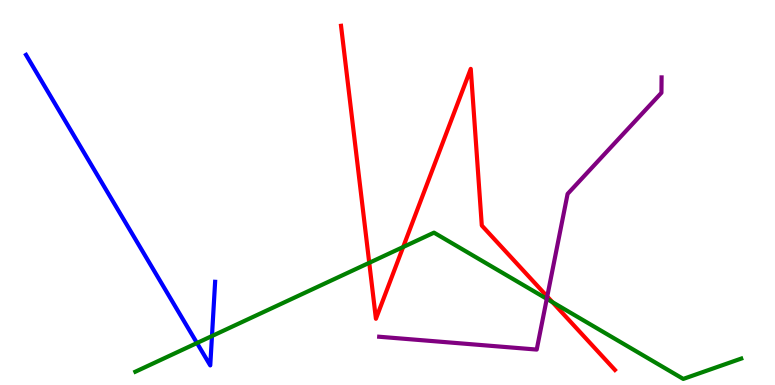[{'lines': ['blue', 'red'], 'intersections': []}, {'lines': ['green', 'red'], 'intersections': [{'x': 4.76, 'y': 3.17}, {'x': 5.2, 'y': 3.58}, {'x': 7.13, 'y': 2.15}]}, {'lines': ['purple', 'red'], 'intersections': [{'x': 7.06, 'y': 2.3}]}, {'lines': ['blue', 'green'], 'intersections': [{'x': 2.54, 'y': 1.09}, {'x': 2.74, 'y': 1.27}]}, {'lines': ['blue', 'purple'], 'intersections': []}, {'lines': ['green', 'purple'], 'intersections': [{'x': 7.06, 'y': 2.24}]}]